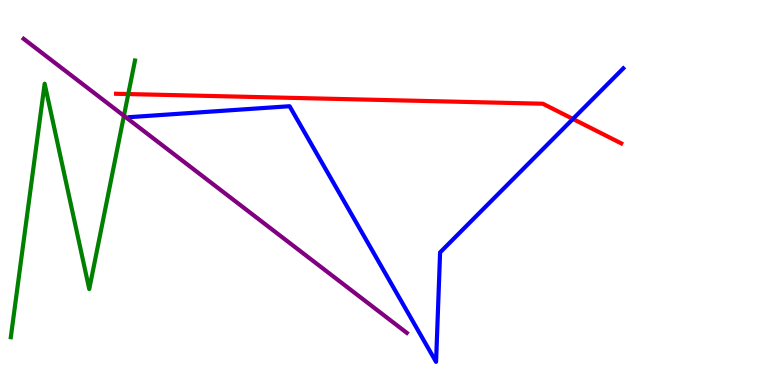[{'lines': ['blue', 'red'], 'intersections': [{'x': 7.39, 'y': 6.91}]}, {'lines': ['green', 'red'], 'intersections': [{'x': 1.66, 'y': 7.56}]}, {'lines': ['purple', 'red'], 'intersections': []}, {'lines': ['blue', 'green'], 'intersections': []}, {'lines': ['blue', 'purple'], 'intersections': []}, {'lines': ['green', 'purple'], 'intersections': [{'x': 1.6, 'y': 6.99}]}]